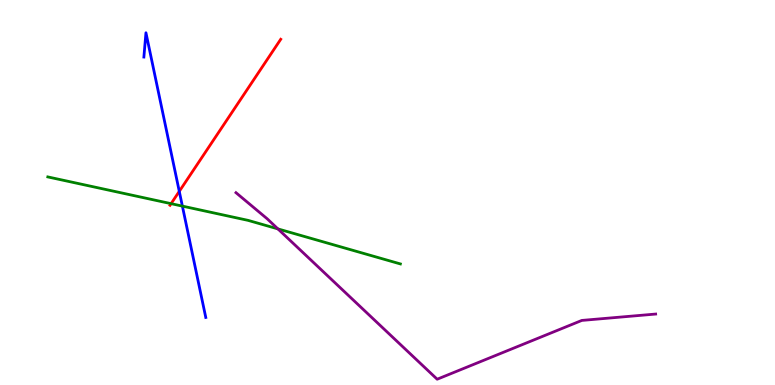[{'lines': ['blue', 'red'], 'intersections': [{'x': 2.31, 'y': 5.03}]}, {'lines': ['green', 'red'], 'intersections': [{'x': 2.21, 'y': 4.71}]}, {'lines': ['purple', 'red'], 'intersections': []}, {'lines': ['blue', 'green'], 'intersections': [{'x': 2.35, 'y': 4.65}]}, {'lines': ['blue', 'purple'], 'intersections': []}, {'lines': ['green', 'purple'], 'intersections': [{'x': 3.59, 'y': 4.05}]}]